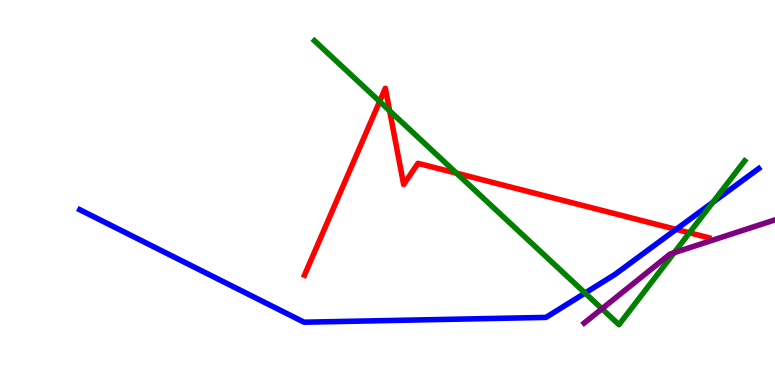[{'lines': ['blue', 'red'], 'intersections': [{'x': 8.72, 'y': 4.04}]}, {'lines': ['green', 'red'], 'intersections': [{'x': 4.9, 'y': 7.36}, {'x': 5.03, 'y': 7.12}, {'x': 5.89, 'y': 5.5}, {'x': 8.9, 'y': 3.95}]}, {'lines': ['purple', 'red'], 'intersections': []}, {'lines': ['blue', 'green'], 'intersections': [{'x': 7.55, 'y': 2.39}, {'x': 9.2, 'y': 4.74}]}, {'lines': ['blue', 'purple'], 'intersections': []}, {'lines': ['green', 'purple'], 'intersections': [{'x': 7.77, 'y': 1.98}, {'x': 8.7, 'y': 3.44}]}]